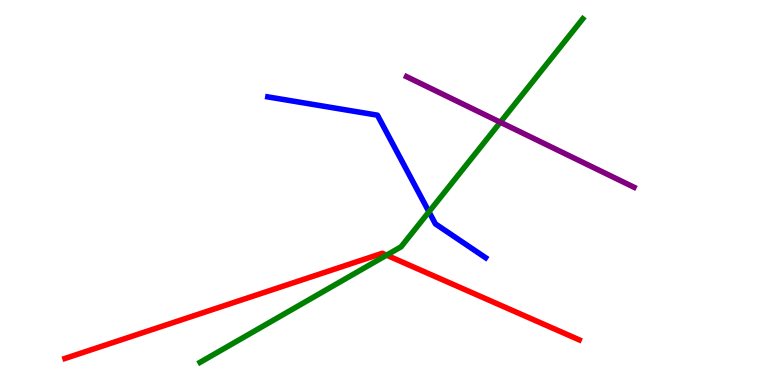[{'lines': ['blue', 'red'], 'intersections': []}, {'lines': ['green', 'red'], 'intersections': [{'x': 4.99, 'y': 3.37}]}, {'lines': ['purple', 'red'], 'intersections': []}, {'lines': ['blue', 'green'], 'intersections': [{'x': 5.53, 'y': 4.5}]}, {'lines': ['blue', 'purple'], 'intersections': []}, {'lines': ['green', 'purple'], 'intersections': [{'x': 6.46, 'y': 6.82}]}]